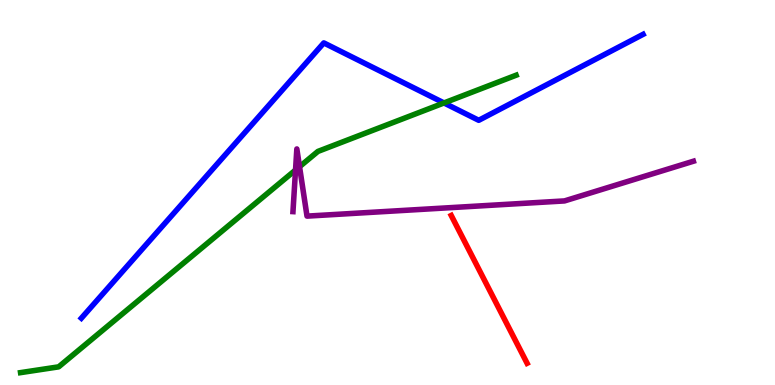[{'lines': ['blue', 'red'], 'intersections': []}, {'lines': ['green', 'red'], 'intersections': []}, {'lines': ['purple', 'red'], 'intersections': []}, {'lines': ['blue', 'green'], 'intersections': [{'x': 5.73, 'y': 7.33}]}, {'lines': ['blue', 'purple'], 'intersections': []}, {'lines': ['green', 'purple'], 'intersections': [{'x': 3.81, 'y': 5.58}, {'x': 3.86, 'y': 5.67}]}]